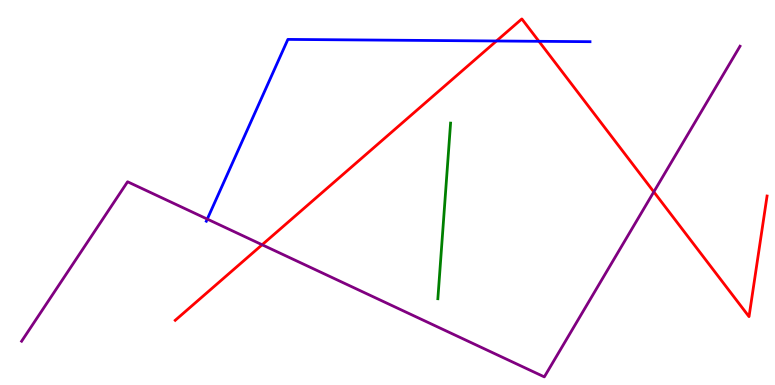[{'lines': ['blue', 'red'], 'intersections': [{'x': 6.41, 'y': 8.94}, {'x': 6.95, 'y': 8.93}]}, {'lines': ['green', 'red'], 'intersections': []}, {'lines': ['purple', 'red'], 'intersections': [{'x': 3.38, 'y': 3.64}, {'x': 8.44, 'y': 5.02}]}, {'lines': ['blue', 'green'], 'intersections': []}, {'lines': ['blue', 'purple'], 'intersections': [{'x': 2.67, 'y': 4.31}]}, {'lines': ['green', 'purple'], 'intersections': []}]